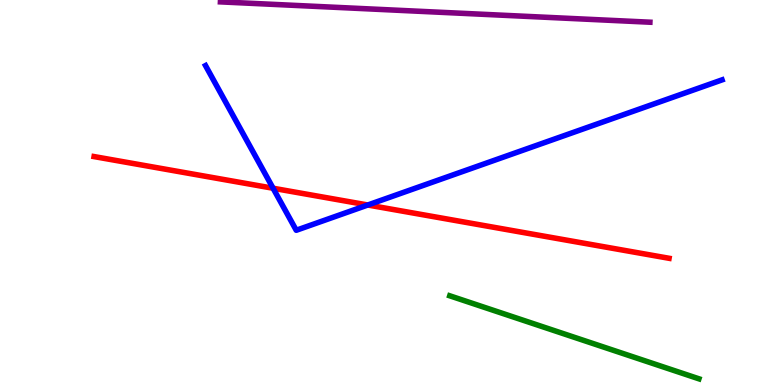[{'lines': ['blue', 'red'], 'intersections': [{'x': 3.52, 'y': 5.11}, {'x': 4.75, 'y': 4.68}]}, {'lines': ['green', 'red'], 'intersections': []}, {'lines': ['purple', 'red'], 'intersections': []}, {'lines': ['blue', 'green'], 'intersections': []}, {'lines': ['blue', 'purple'], 'intersections': []}, {'lines': ['green', 'purple'], 'intersections': []}]